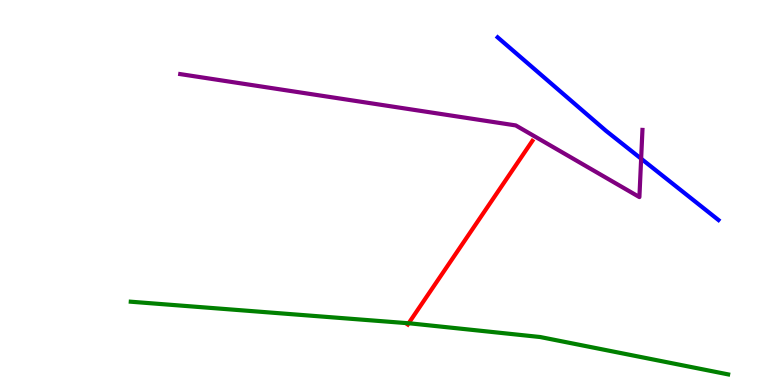[{'lines': ['blue', 'red'], 'intersections': []}, {'lines': ['green', 'red'], 'intersections': [{'x': 5.27, 'y': 1.6}]}, {'lines': ['purple', 'red'], 'intersections': []}, {'lines': ['blue', 'green'], 'intersections': []}, {'lines': ['blue', 'purple'], 'intersections': [{'x': 8.27, 'y': 5.88}]}, {'lines': ['green', 'purple'], 'intersections': []}]